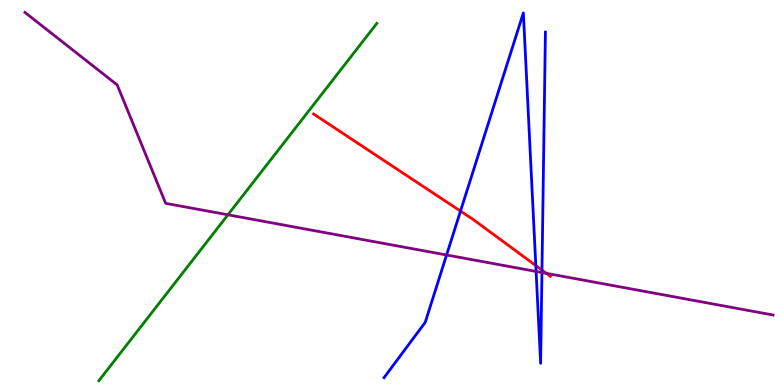[{'lines': ['blue', 'red'], 'intersections': [{'x': 5.94, 'y': 4.52}, {'x': 6.91, 'y': 3.1}, {'x': 6.99, 'y': 2.98}]}, {'lines': ['green', 'red'], 'intersections': []}, {'lines': ['purple', 'red'], 'intersections': [{'x': 7.05, 'y': 2.9}]}, {'lines': ['blue', 'green'], 'intersections': []}, {'lines': ['blue', 'purple'], 'intersections': [{'x': 5.76, 'y': 3.38}, {'x': 6.92, 'y': 2.95}, {'x': 6.99, 'y': 2.92}]}, {'lines': ['green', 'purple'], 'intersections': [{'x': 2.94, 'y': 4.42}]}]